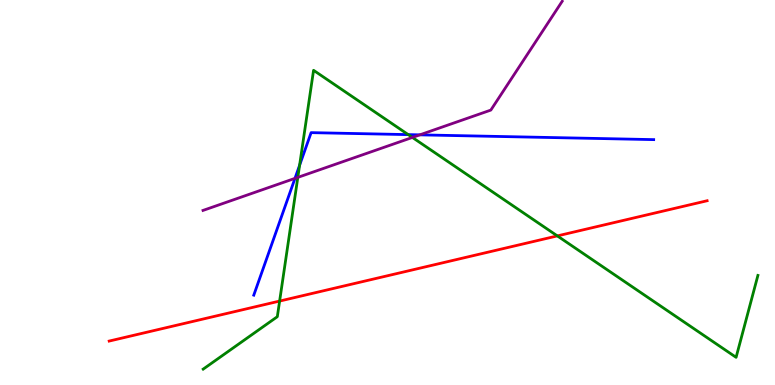[{'lines': ['blue', 'red'], 'intersections': []}, {'lines': ['green', 'red'], 'intersections': [{'x': 3.61, 'y': 2.18}, {'x': 7.19, 'y': 3.87}]}, {'lines': ['purple', 'red'], 'intersections': []}, {'lines': ['blue', 'green'], 'intersections': [{'x': 3.87, 'y': 5.71}, {'x': 5.27, 'y': 6.5}]}, {'lines': ['blue', 'purple'], 'intersections': [{'x': 3.81, 'y': 5.37}, {'x': 5.42, 'y': 6.5}]}, {'lines': ['green', 'purple'], 'intersections': [{'x': 3.84, 'y': 5.39}, {'x': 5.32, 'y': 6.43}]}]